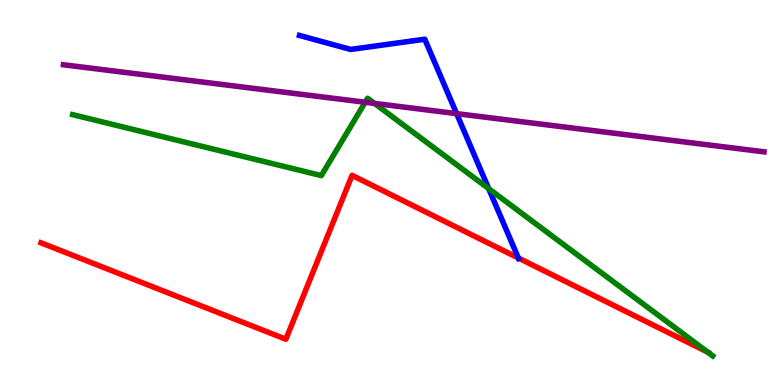[{'lines': ['blue', 'red'], 'intersections': [{'x': 6.69, 'y': 3.3}]}, {'lines': ['green', 'red'], 'intersections': [{'x': 9.13, 'y': 0.853}]}, {'lines': ['purple', 'red'], 'intersections': []}, {'lines': ['blue', 'green'], 'intersections': [{'x': 6.31, 'y': 5.1}]}, {'lines': ['blue', 'purple'], 'intersections': [{'x': 5.89, 'y': 7.05}]}, {'lines': ['green', 'purple'], 'intersections': [{'x': 4.71, 'y': 7.34}, {'x': 4.83, 'y': 7.31}]}]